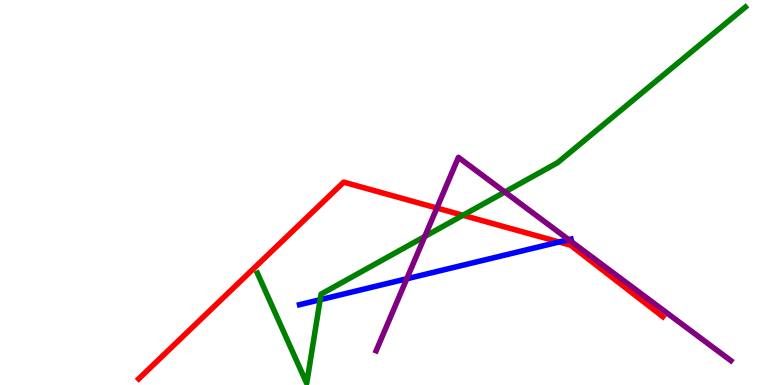[{'lines': ['blue', 'red'], 'intersections': [{'x': 7.21, 'y': 3.71}]}, {'lines': ['green', 'red'], 'intersections': [{'x': 5.97, 'y': 4.41}]}, {'lines': ['purple', 'red'], 'intersections': [{'x': 5.64, 'y': 4.6}]}, {'lines': ['blue', 'green'], 'intersections': [{'x': 4.13, 'y': 2.22}]}, {'lines': ['blue', 'purple'], 'intersections': [{'x': 5.25, 'y': 2.76}, {'x': 7.34, 'y': 3.78}]}, {'lines': ['green', 'purple'], 'intersections': [{'x': 5.48, 'y': 3.86}, {'x': 6.51, 'y': 5.01}]}]